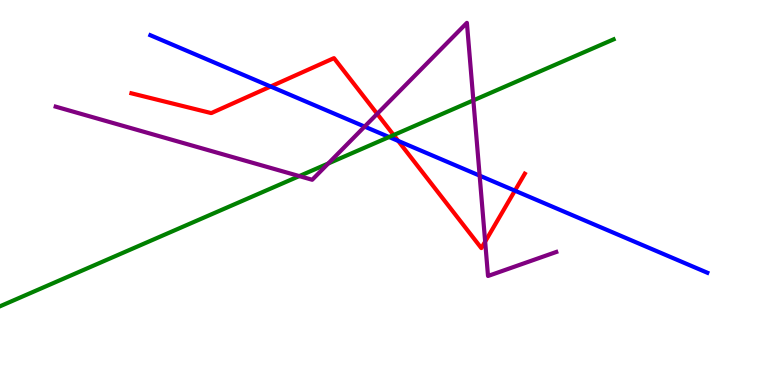[{'lines': ['blue', 'red'], 'intersections': [{'x': 3.49, 'y': 7.75}, {'x': 5.14, 'y': 6.34}, {'x': 6.64, 'y': 5.05}]}, {'lines': ['green', 'red'], 'intersections': [{'x': 5.08, 'y': 6.49}]}, {'lines': ['purple', 'red'], 'intersections': [{'x': 4.87, 'y': 7.04}, {'x': 6.26, 'y': 3.72}]}, {'lines': ['blue', 'green'], 'intersections': [{'x': 5.02, 'y': 6.44}]}, {'lines': ['blue', 'purple'], 'intersections': [{'x': 4.7, 'y': 6.71}, {'x': 6.19, 'y': 5.44}]}, {'lines': ['green', 'purple'], 'intersections': [{'x': 3.86, 'y': 5.43}, {'x': 4.24, 'y': 5.75}, {'x': 6.11, 'y': 7.39}]}]